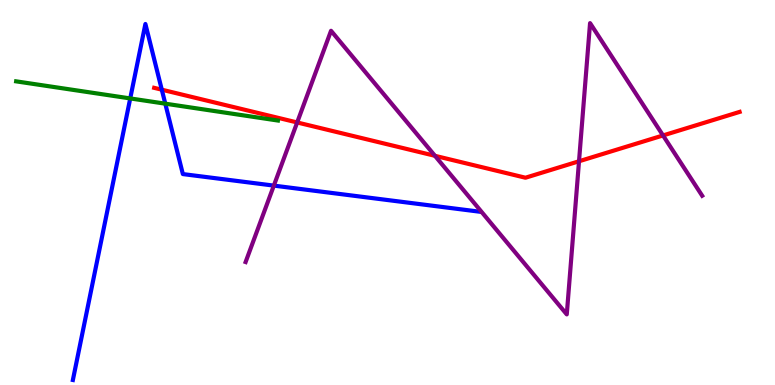[{'lines': ['blue', 'red'], 'intersections': [{'x': 2.09, 'y': 7.67}]}, {'lines': ['green', 'red'], 'intersections': []}, {'lines': ['purple', 'red'], 'intersections': [{'x': 3.83, 'y': 6.82}, {'x': 5.61, 'y': 5.95}, {'x': 7.47, 'y': 5.81}, {'x': 8.56, 'y': 6.48}]}, {'lines': ['blue', 'green'], 'intersections': [{'x': 1.68, 'y': 7.44}, {'x': 2.13, 'y': 7.31}]}, {'lines': ['blue', 'purple'], 'intersections': [{'x': 3.53, 'y': 5.18}]}, {'lines': ['green', 'purple'], 'intersections': []}]